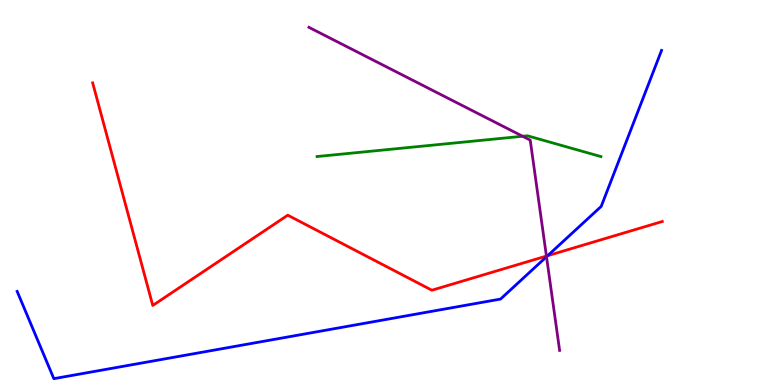[{'lines': ['blue', 'red'], 'intersections': [{'x': 7.07, 'y': 3.36}]}, {'lines': ['green', 'red'], 'intersections': []}, {'lines': ['purple', 'red'], 'intersections': [{'x': 7.05, 'y': 3.35}]}, {'lines': ['blue', 'green'], 'intersections': []}, {'lines': ['blue', 'purple'], 'intersections': [{'x': 7.05, 'y': 3.33}]}, {'lines': ['green', 'purple'], 'intersections': [{'x': 6.74, 'y': 6.46}]}]